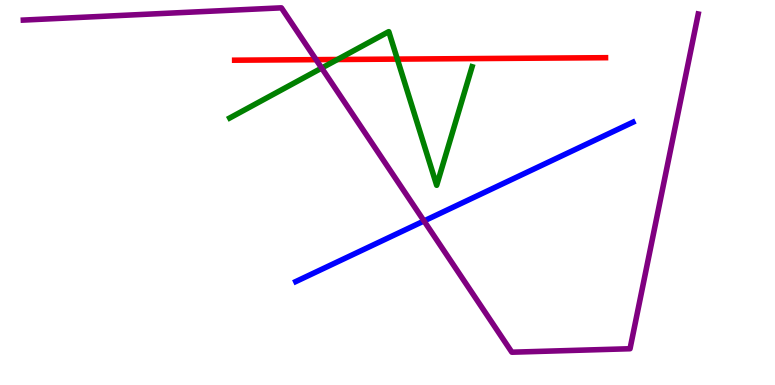[{'lines': ['blue', 'red'], 'intersections': []}, {'lines': ['green', 'red'], 'intersections': [{'x': 4.35, 'y': 8.45}, {'x': 5.13, 'y': 8.46}]}, {'lines': ['purple', 'red'], 'intersections': [{'x': 4.08, 'y': 8.45}]}, {'lines': ['blue', 'green'], 'intersections': []}, {'lines': ['blue', 'purple'], 'intersections': [{'x': 5.47, 'y': 4.26}]}, {'lines': ['green', 'purple'], 'intersections': [{'x': 4.15, 'y': 8.23}]}]